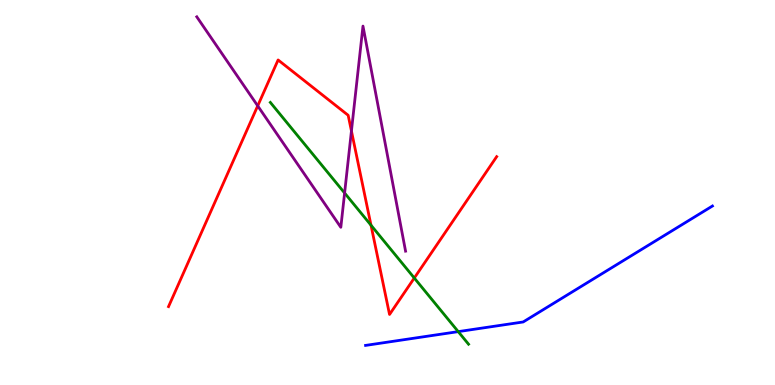[{'lines': ['blue', 'red'], 'intersections': []}, {'lines': ['green', 'red'], 'intersections': [{'x': 4.79, 'y': 4.15}, {'x': 5.35, 'y': 2.78}]}, {'lines': ['purple', 'red'], 'intersections': [{'x': 3.33, 'y': 7.25}, {'x': 4.53, 'y': 6.6}]}, {'lines': ['blue', 'green'], 'intersections': [{'x': 5.91, 'y': 1.39}]}, {'lines': ['blue', 'purple'], 'intersections': []}, {'lines': ['green', 'purple'], 'intersections': [{'x': 4.45, 'y': 4.99}]}]